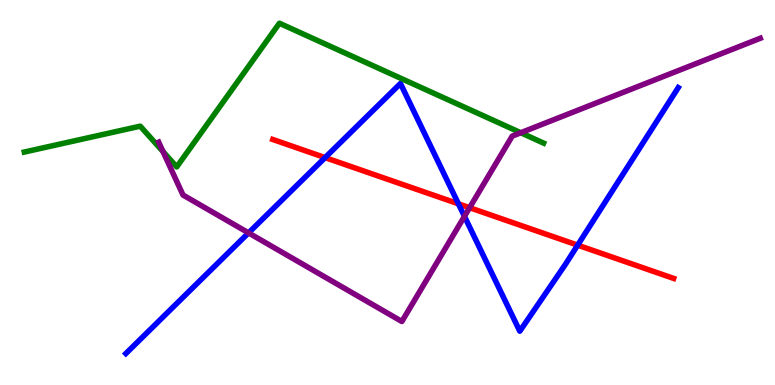[{'lines': ['blue', 'red'], 'intersections': [{'x': 4.19, 'y': 5.91}, {'x': 5.92, 'y': 4.71}, {'x': 7.45, 'y': 3.63}]}, {'lines': ['green', 'red'], 'intersections': []}, {'lines': ['purple', 'red'], 'intersections': [{'x': 6.06, 'y': 4.61}]}, {'lines': ['blue', 'green'], 'intersections': []}, {'lines': ['blue', 'purple'], 'intersections': [{'x': 3.21, 'y': 3.95}, {'x': 5.99, 'y': 4.38}]}, {'lines': ['green', 'purple'], 'intersections': [{'x': 2.1, 'y': 6.06}, {'x': 6.72, 'y': 6.55}]}]